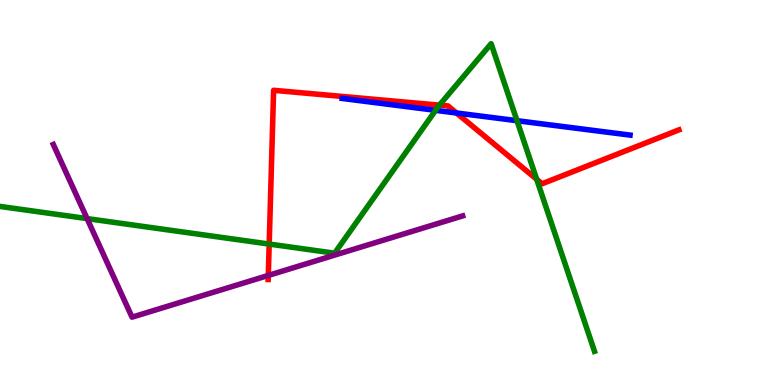[{'lines': ['blue', 'red'], 'intersections': [{'x': 5.89, 'y': 7.07}]}, {'lines': ['green', 'red'], 'intersections': [{'x': 3.47, 'y': 3.66}, {'x': 5.67, 'y': 7.27}, {'x': 6.92, 'y': 5.34}]}, {'lines': ['purple', 'red'], 'intersections': [{'x': 3.46, 'y': 2.85}]}, {'lines': ['blue', 'green'], 'intersections': [{'x': 5.62, 'y': 7.13}, {'x': 6.67, 'y': 6.87}]}, {'lines': ['blue', 'purple'], 'intersections': []}, {'lines': ['green', 'purple'], 'intersections': [{'x': 1.12, 'y': 4.32}]}]